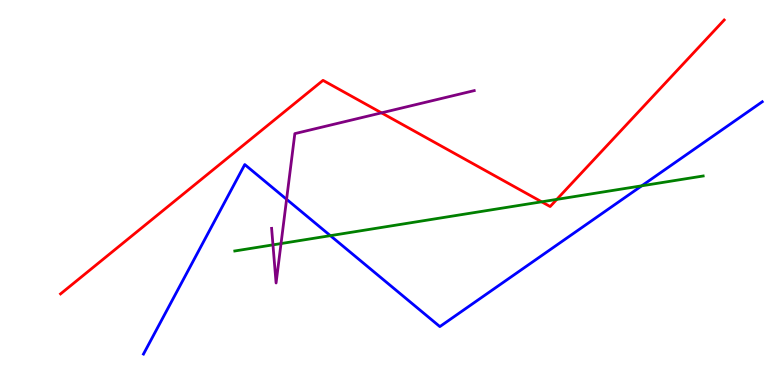[{'lines': ['blue', 'red'], 'intersections': []}, {'lines': ['green', 'red'], 'intersections': [{'x': 6.99, 'y': 4.76}, {'x': 7.18, 'y': 4.82}]}, {'lines': ['purple', 'red'], 'intersections': [{'x': 4.92, 'y': 7.07}]}, {'lines': ['blue', 'green'], 'intersections': [{'x': 4.26, 'y': 3.88}, {'x': 8.28, 'y': 5.17}]}, {'lines': ['blue', 'purple'], 'intersections': [{'x': 3.7, 'y': 4.82}]}, {'lines': ['green', 'purple'], 'intersections': [{'x': 3.52, 'y': 3.64}, {'x': 3.63, 'y': 3.67}]}]